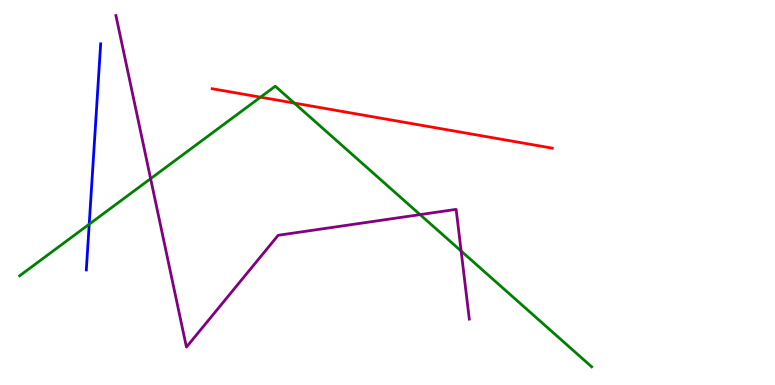[{'lines': ['blue', 'red'], 'intersections': []}, {'lines': ['green', 'red'], 'intersections': [{'x': 3.36, 'y': 7.48}, {'x': 3.8, 'y': 7.32}]}, {'lines': ['purple', 'red'], 'intersections': []}, {'lines': ['blue', 'green'], 'intersections': [{'x': 1.15, 'y': 4.18}]}, {'lines': ['blue', 'purple'], 'intersections': []}, {'lines': ['green', 'purple'], 'intersections': [{'x': 1.94, 'y': 5.36}, {'x': 5.42, 'y': 4.43}, {'x': 5.95, 'y': 3.48}]}]